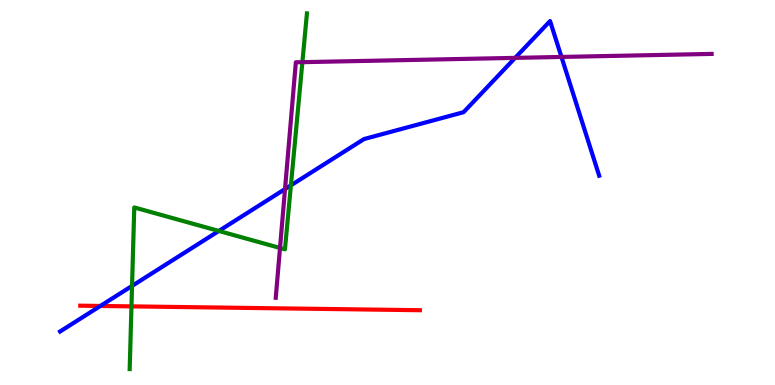[{'lines': ['blue', 'red'], 'intersections': [{'x': 1.3, 'y': 2.05}]}, {'lines': ['green', 'red'], 'intersections': [{'x': 1.7, 'y': 2.04}]}, {'lines': ['purple', 'red'], 'intersections': []}, {'lines': ['blue', 'green'], 'intersections': [{'x': 1.7, 'y': 2.57}, {'x': 2.82, 'y': 4.0}, {'x': 3.75, 'y': 5.19}]}, {'lines': ['blue', 'purple'], 'intersections': [{'x': 3.68, 'y': 5.09}, {'x': 6.65, 'y': 8.5}, {'x': 7.24, 'y': 8.52}]}, {'lines': ['green', 'purple'], 'intersections': [{'x': 3.61, 'y': 3.56}, {'x': 3.9, 'y': 8.39}]}]